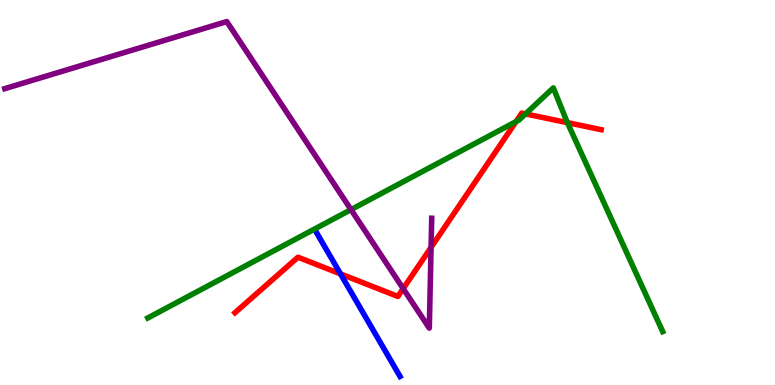[{'lines': ['blue', 'red'], 'intersections': [{'x': 4.39, 'y': 2.89}]}, {'lines': ['green', 'red'], 'intersections': [{'x': 6.66, 'y': 6.84}, {'x': 6.78, 'y': 7.04}, {'x': 7.32, 'y': 6.81}]}, {'lines': ['purple', 'red'], 'intersections': [{'x': 5.2, 'y': 2.5}, {'x': 5.56, 'y': 3.58}]}, {'lines': ['blue', 'green'], 'intersections': []}, {'lines': ['blue', 'purple'], 'intersections': []}, {'lines': ['green', 'purple'], 'intersections': [{'x': 4.53, 'y': 4.56}]}]